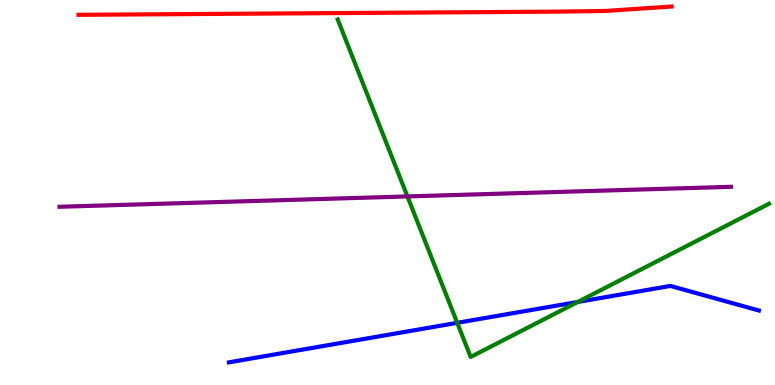[{'lines': ['blue', 'red'], 'intersections': []}, {'lines': ['green', 'red'], 'intersections': []}, {'lines': ['purple', 'red'], 'intersections': []}, {'lines': ['blue', 'green'], 'intersections': [{'x': 5.9, 'y': 1.61}, {'x': 7.46, 'y': 2.16}]}, {'lines': ['blue', 'purple'], 'intersections': []}, {'lines': ['green', 'purple'], 'intersections': [{'x': 5.26, 'y': 4.9}]}]